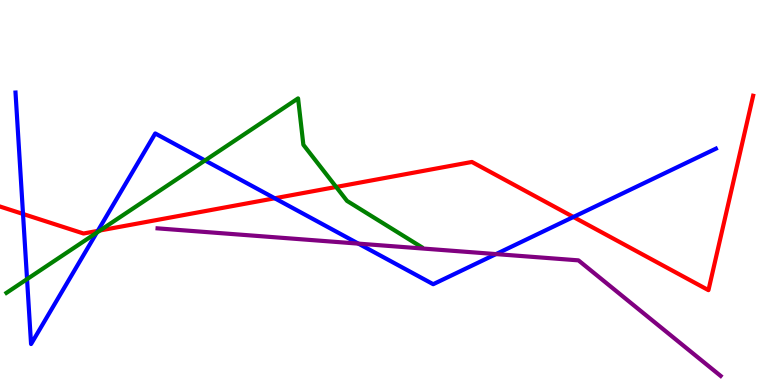[{'lines': ['blue', 'red'], 'intersections': [{'x': 0.297, 'y': 4.44}, {'x': 1.26, 'y': 4.0}, {'x': 3.55, 'y': 4.85}, {'x': 7.4, 'y': 4.36}]}, {'lines': ['green', 'red'], 'intersections': [{'x': 1.29, 'y': 4.01}, {'x': 4.34, 'y': 5.14}]}, {'lines': ['purple', 'red'], 'intersections': []}, {'lines': ['blue', 'green'], 'intersections': [{'x': 0.349, 'y': 2.75}, {'x': 1.25, 'y': 3.96}, {'x': 2.65, 'y': 5.83}]}, {'lines': ['blue', 'purple'], 'intersections': [{'x': 4.62, 'y': 3.67}, {'x': 6.4, 'y': 3.4}]}, {'lines': ['green', 'purple'], 'intersections': []}]